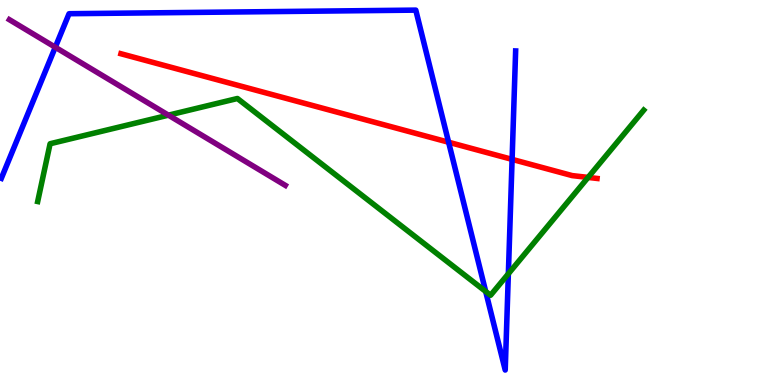[{'lines': ['blue', 'red'], 'intersections': [{'x': 5.79, 'y': 6.31}, {'x': 6.61, 'y': 5.86}]}, {'lines': ['green', 'red'], 'intersections': [{'x': 7.59, 'y': 5.39}]}, {'lines': ['purple', 'red'], 'intersections': []}, {'lines': ['blue', 'green'], 'intersections': [{'x': 6.27, 'y': 2.43}, {'x': 6.56, 'y': 2.89}]}, {'lines': ['blue', 'purple'], 'intersections': [{'x': 0.713, 'y': 8.77}]}, {'lines': ['green', 'purple'], 'intersections': [{'x': 2.17, 'y': 7.01}]}]